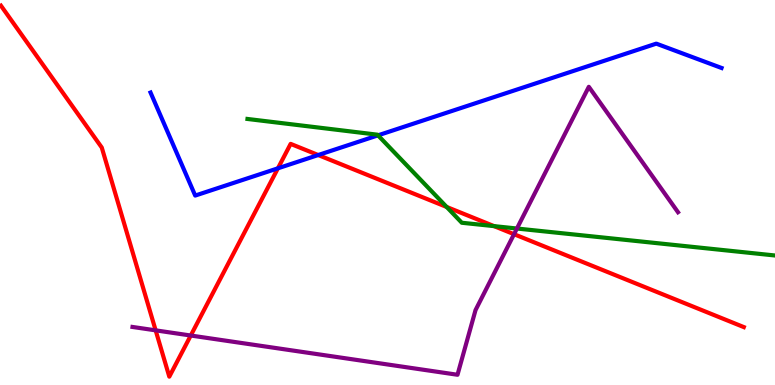[{'lines': ['blue', 'red'], 'intersections': [{'x': 3.59, 'y': 5.63}, {'x': 4.11, 'y': 5.97}]}, {'lines': ['green', 'red'], 'intersections': [{'x': 5.76, 'y': 4.62}, {'x': 6.38, 'y': 4.13}]}, {'lines': ['purple', 'red'], 'intersections': [{'x': 2.01, 'y': 1.42}, {'x': 2.46, 'y': 1.29}, {'x': 6.63, 'y': 3.92}]}, {'lines': ['blue', 'green'], 'intersections': [{'x': 4.88, 'y': 6.48}]}, {'lines': ['blue', 'purple'], 'intersections': []}, {'lines': ['green', 'purple'], 'intersections': [{'x': 6.67, 'y': 4.06}]}]